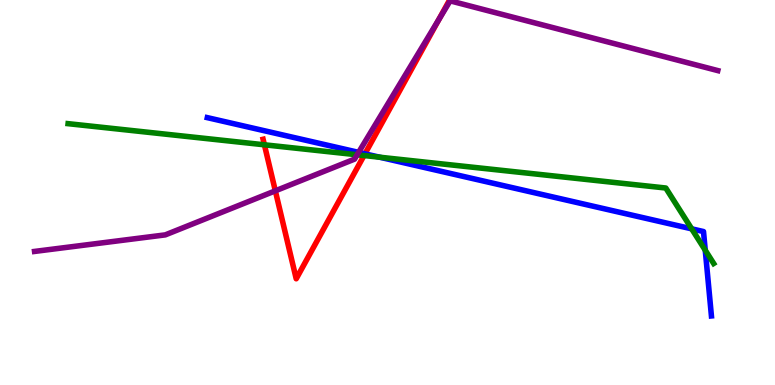[{'lines': ['blue', 'red'], 'intersections': [{'x': 4.71, 'y': 6.0}]}, {'lines': ['green', 'red'], 'intersections': [{'x': 3.41, 'y': 6.24}, {'x': 4.7, 'y': 5.96}]}, {'lines': ['purple', 'red'], 'intersections': [{'x': 3.55, 'y': 5.04}, {'x': 5.66, 'y': 9.49}]}, {'lines': ['blue', 'green'], 'intersections': [{'x': 4.9, 'y': 5.92}, {'x': 8.93, 'y': 4.06}, {'x': 9.1, 'y': 3.5}]}, {'lines': ['blue', 'purple'], 'intersections': [{'x': 4.63, 'y': 6.04}]}, {'lines': ['green', 'purple'], 'intersections': [{'x': 4.61, 'y': 5.98}]}]